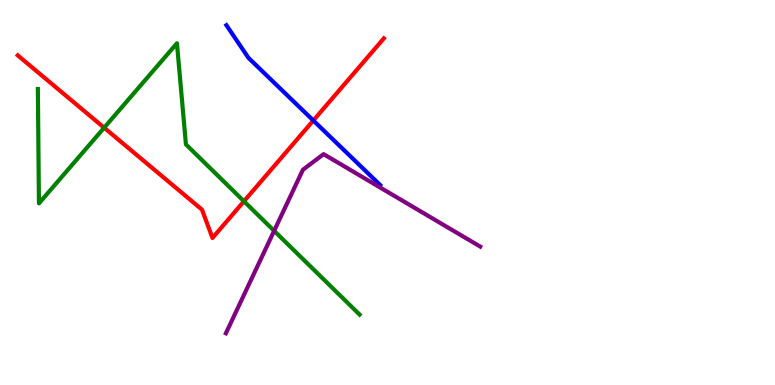[{'lines': ['blue', 'red'], 'intersections': [{'x': 4.04, 'y': 6.87}]}, {'lines': ['green', 'red'], 'intersections': [{'x': 1.34, 'y': 6.68}, {'x': 3.15, 'y': 4.77}]}, {'lines': ['purple', 'red'], 'intersections': []}, {'lines': ['blue', 'green'], 'intersections': []}, {'lines': ['blue', 'purple'], 'intersections': []}, {'lines': ['green', 'purple'], 'intersections': [{'x': 3.54, 'y': 4.0}]}]